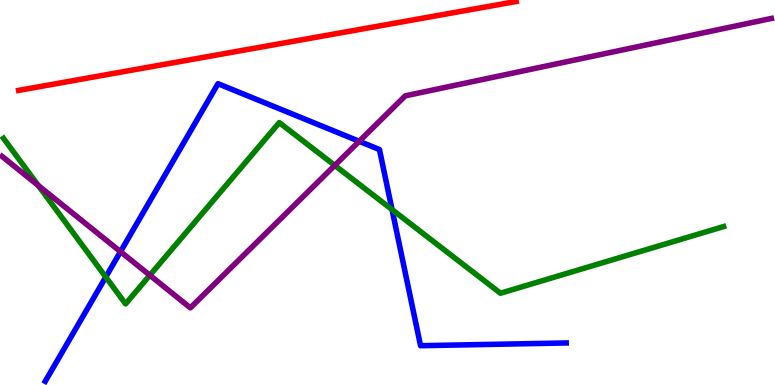[{'lines': ['blue', 'red'], 'intersections': []}, {'lines': ['green', 'red'], 'intersections': []}, {'lines': ['purple', 'red'], 'intersections': []}, {'lines': ['blue', 'green'], 'intersections': [{'x': 1.36, 'y': 2.8}, {'x': 5.06, 'y': 4.56}]}, {'lines': ['blue', 'purple'], 'intersections': [{'x': 1.55, 'y': 3.46}, {'x': 4.63, 'y': 6.33}]}, {'lines': ['green', 'purple'], 'intersections': [{'x': 0.494, 'y': 5.18}, {'x': 1.93, 'y': 2.85}, {'x': 4.32, 'y': 5.7}]}]